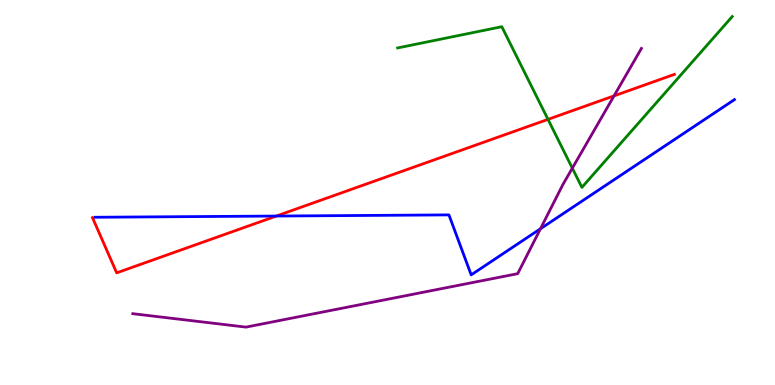[{'lines': ['blue', 'red'], 'intersections': [{'x': 3.57, 'y': 4.39}]}, {'lines': ['green', 'red'], 'intersections': [{'x': 7.07, 'y': 6.9}]}, {'lines': ['purple', 'red'], 'intersections': [{'x': 7.92, 'y': 7.51}]}, {'lines': ['blue', 'green'], 'intersections': []}, {'lines': ['blue', 'purple'], 'intersections': [{'x': 6.97, 'y': 4.06}]}, {'lines': ['green', 'purple'], 'intersections': [{'x': 7.38, 'y': 5.63}]}]